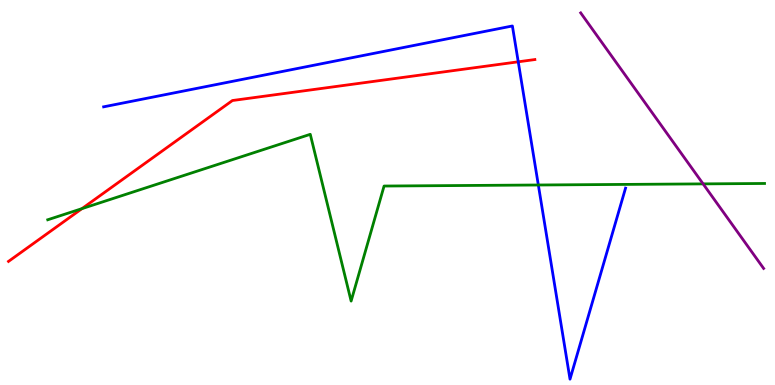[{'lines': ['blue', 'red'], 'intersections': [{'x': 6.69, 'y': 8.39}]}, {'lines': ['green', 'red'], 'intersections': [{'x': 1.06, 'y': 4.58}]}, {'lines': ['purple', 'red'], 'intersections': []}, {'lines': ['blue', 'green'], 'intersections': [{'x': 6.95, 'y': 5.19}]}, {'lines': ['blue', 'purple'], 'intersections': []}, {'lines': ['green', 'purple'], 'intersections': [{'x': 9.07, 'y': 5.22}]}]